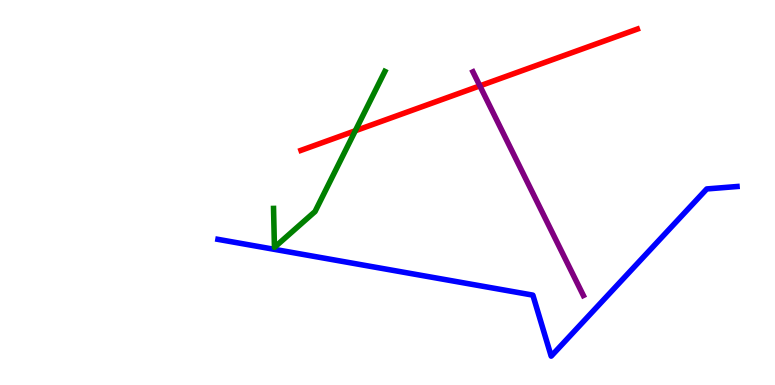[{'lines': ['blue', 'red'], 'intersections': []}, {'lines': ['green', 'red'], 'intersections': [{'x': 4.58, 'y': 6.6}]}, {'lines': ['purple', 'red'], 'intersections': [{'x': 6.19, 'y': 7.77}]}, {'lines': ['blue', 'green'], 'intersections': []}, {'lines': ['blue', 'purple'], 'intersections': []}, {'lines': ['green', 'purple'], 'intersections': []}]